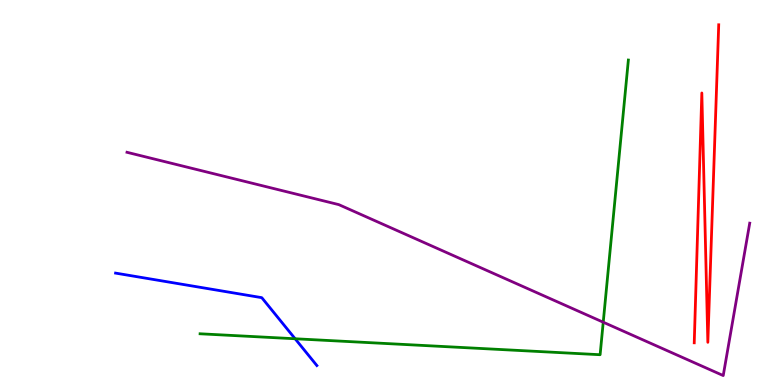[{'lines': ['blue', 'red'], 'intersections': []}, {'lines': ['green', 'red'], 'intersections': []}, {'lines': ['purple', 'red'], 'intersections': []}, {'lines': ['blue', 'green'], 'intersections': [{'x': 3.81, 'y': 1.2}]}, {'lines': ['blue', 'purple'], 'intersections': []}, {'lines': ['green', 'purple'], 'intersections': [{'x': 7.78, 'y': 1.63}]}]